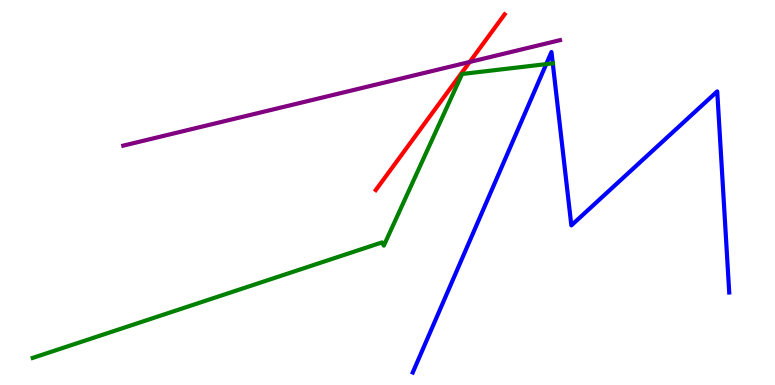[{'lines': ['blue', 'red'], 'intersections': []}, {'lines': ['green', 'red'], 'intersections': []}, {'lines': ['purple', 'red'], 'intersections': [{'x': 6.06, 'y': 8.39}]}, {'lines': ['blue', 'green'], 'intersections': [{'x': 7.05, 'y': 8.33}, {'x': 7.13, 'y': 8.35}]}, {'lines': ['blue', 'purple'], 'intersections': []}, {'lines': ['green', 'purple'], 'intersections': []}]